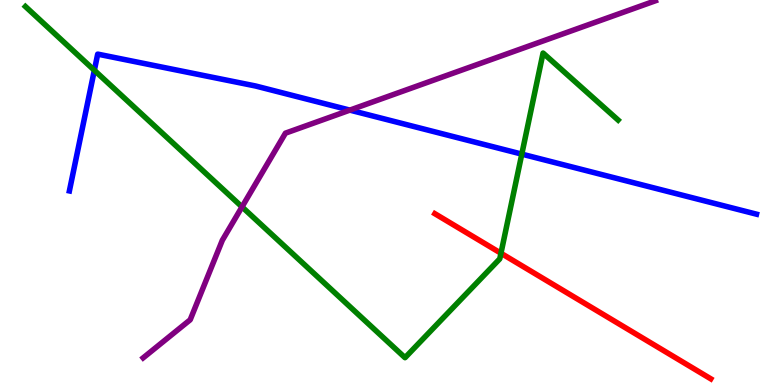[{'lines': ['blue', 'red'], 'intersections': []}, {'lines': ['green', 'red'], 'intersections': [{'x': 6.46, 'y': 3.42}]}, {'lines': ['purple', 'red'], 'intersections': []}, {'lines': ['blue', 'green'], 'intersections': [{'x': 1.22, 'y': 8.17}, {'x': 6.73, 'y': 6.0}]}, {'lines': ['blue', 'purple'], 'intersections': [{'x': 4.51, 'y': 7.14}]}, {'lines': ['green', 'purple'], 'intersections': [{'x': 3.12, 'y': 4.63}]}]